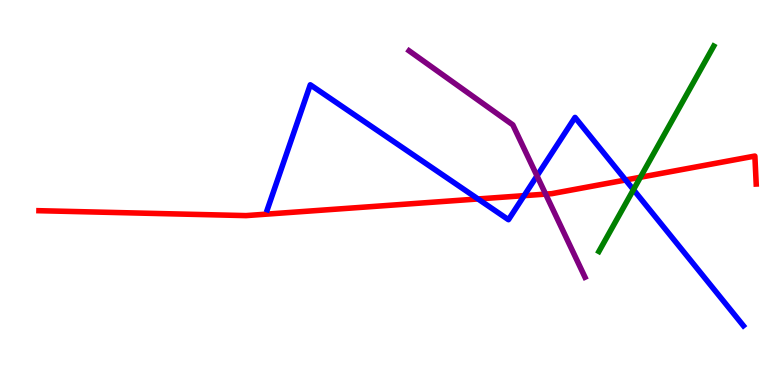[{'lines': ['blue', 'red'], 'intersections': [{'x': 6.17, 'y': 4.83}, {'x': 6.76, 'y': 4.92}, {'x': 8.07, 'y': 5.32}]}, {'lines': ['green', 'red'], 'intersections': [{'x': 8.26, 'y': 5.4}]}, {'lines': ['purple', 'red'], 'intersections': [{'x': 7.04, 'y': 4.96}]}, {'lines': ['blue', 'green'], 'intersections': [{'x': 8.17, 'y': 5.07}]}, {'lines': ['blue', 'purple'], 'intersections': [{'x': 6.93, 'y': 5.43}]}, {'lines': ['green', 'purple'], 'intersections': []}]